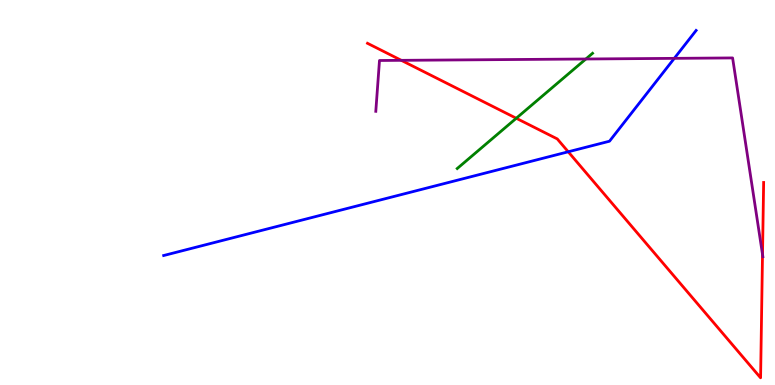[{'lines': ['blue', 'red'], 'intersections': [{'x': 7.33, 'y': 6.06}]}, {'lines': ['green', 'red'], 'intersections': [{'x': 6.66, 'y': 6.93}]}, {'lines': ['purple', 'red'], 'intersections': [{'x': 5.18, 'y': 8.43}, {'x': 9.84, 'y': 3.39}]}, {'lines': ['blue', 'green'], 'intersections': []}, {'lines': ['blue', 'purple'], 'intersections': [{'x': 8.7, 'y': 8.48}]}, {'lines': ['green', 'purple'], 'intersections': [{'x': 7.56, 'y': 8.47}]}]